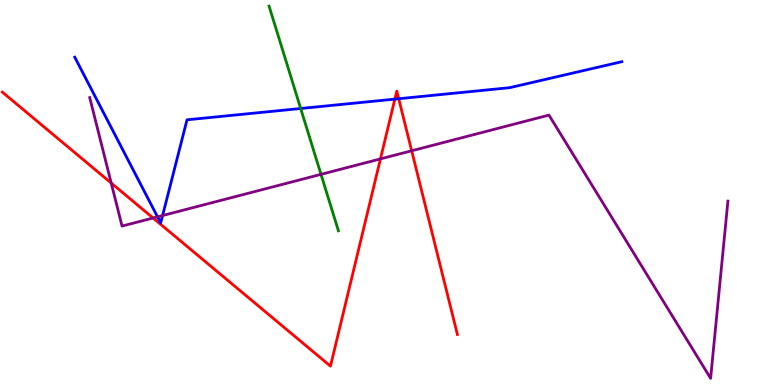[{'lines': ['blue', 'red'], 'intersections': [{'x': 5.1, 'y': 7.43}, {'x': 5.14, 'y': 7.44}]}, {'lines': ['green', 'red'], 'intersections': []}, {'lines': ['purple', 'red'], 'intersections': [{'x': 1.43, 'y': 5.25}, {'x': 1.98, 'y': 4.34}, {'x': 4.91, 'y': 5.87}, {'x': 5.31, 'y': 6.08}]}, {'lines': ['blue', 'green'], 'intersections': [{'x': 3.88, 'y': 7.18}]}, {'lines': ['blue', 'purple'], 'intersections': [{'x': 2.03, 'y': 4.37}, {'x': 2.1, 'y': 4.4}]}, {'lines': ['green', 'purple'], 'intersections': [{'x': 4.14, 'y': 5.47}]}]